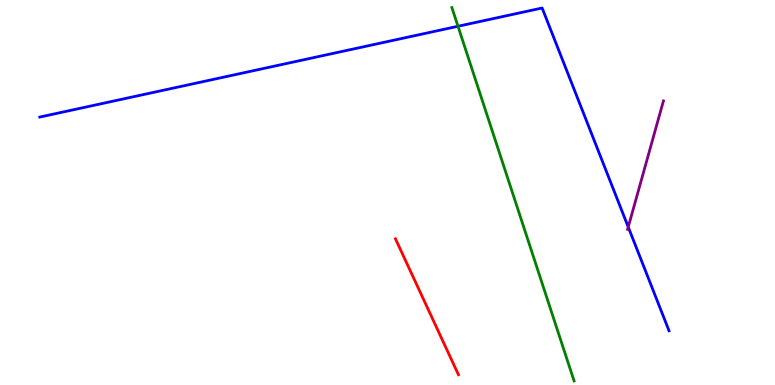[{'lines': ['blue', 'red'], 'intersections': []}, {'lines': ['green', 'red'], 'intersections': []}, {'lines': ['purple', 'red'], 'intersections': []}, {'lines': ['blue', 'green'], 'intersections': [{'x': 5.91, 'y': 9.32}]}, {'lines': ['blue', 'purple'], 'intersections': [{'x': 8.11, 'y': 4.1}]}, {'lines': ['green', 'purple'], 'intersections': []}]